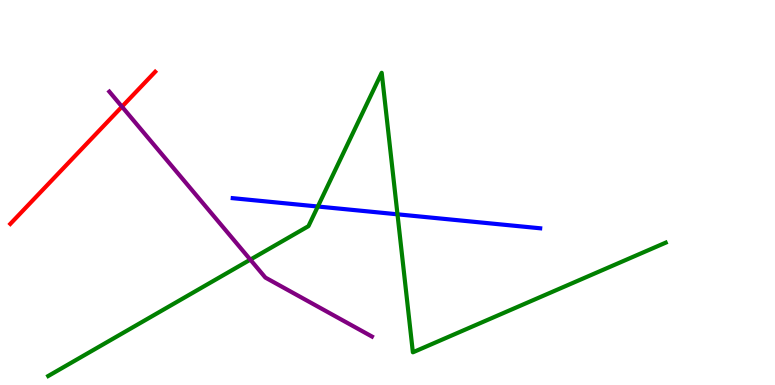[{'lines': ['blue', 'red'], 'intersections': []}, {'lines': ['green', 'red'], 'intersections': []}, {'lines': ['purple', 'red'], 'intersections': [{'x': 1.57, 'y': 7.23}]}, {'lines': ['blue', 'green'], 'intersections': [{'x': 4.1, 'y': 4.64}, {'x': 5.13, 'y': 4.43}]}, {'lines': ['blue', 'purple'], 'intersections': []}, {'lines': ['green', 'purple'], 'intersections': [{'x': 3.23, 'y': 3.26}]}]